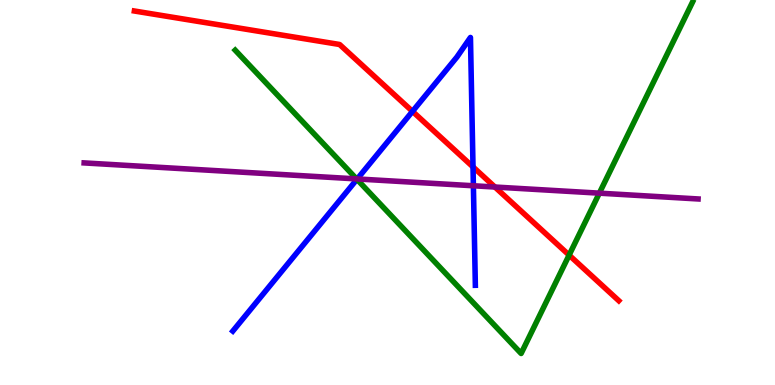[{'lines': ['blue', 'red'], 'intersections': [{'x': 5.32, 'y': 7.11}, {'x': 6.1, 'y': 5.66}]}, {'lines': ['green', 'red'], 'intersections': [{'x': 7.34, 'y': 3.37}]}, {'lines': ['purple', 'red'], 'intersections': [{'x': 6.39, 'y': 5.14}]}, {'lines': ['blue', 'green'], 'intersections': [{'x': 4.61, 'y': 5.34}]}, {'lines': ['blue', 'purple'], 'intersections': [{'x': 4.61, 'y': 5.35}, {'x': 6.11, 'y': 5.17}]}, {'lines': ['green', 'purple'], 'intersections': [{'x': 4.6, 'y': 5.35}, {'x': 7.73, 'y': 4.98}]}]